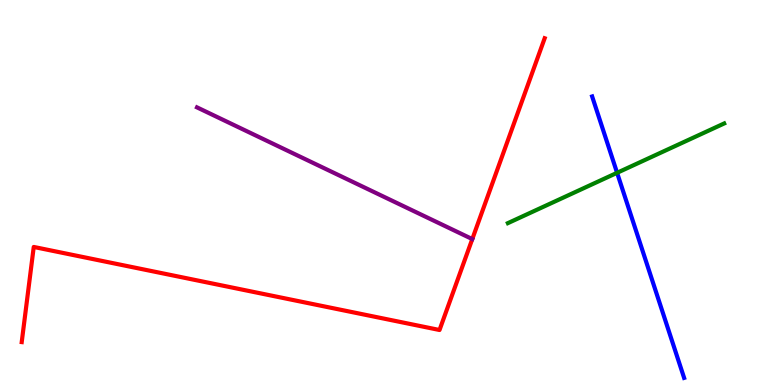[{'lines': ['blue', 'red'], 'intersections': []}, {'lines': ['green', 'red'], 'intersections': []}, {'lines': ['purple', 'red'], 'intersections': []}, {'lines': ['blue', 'green'], 'intersections': [{'x': 7.96, 'y': 5.51}]}, {'lines': ['blue', 'purple'], 'intersections': []}, {'lines': ['green', 'purple'], 'intersections': []}]